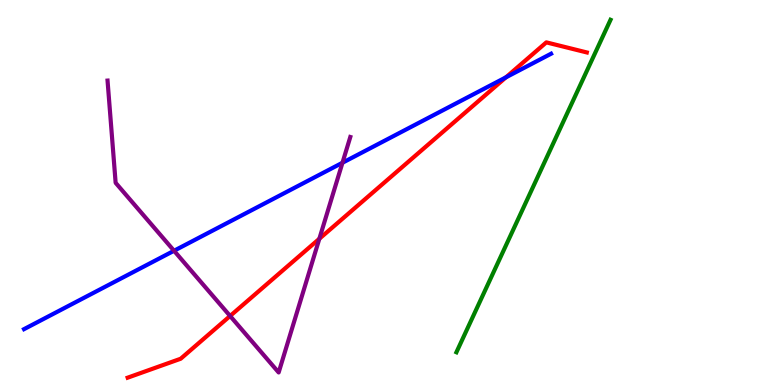[{'lines': ['blue', 'red'], 'intersections': [{'x': 6.53, 'y': 7.99}]}, {'lines': ['green', 'red'], 'intersections': []}, {'lines': ['purple', 'red'], 'intersections': [{'x': 2.97, 'y': 1.79}, {'x': 4.12, 'y': 3.8}]}, {'lines': ['blue', 'green'], 'intersections': []}, {'lines': ['blue', 'purple'], 'intersections': [{'x': 2.25, 'y': 3.49}, {'x': 4.42, 'y': 5.77}]}, {'lines': ['green', 'purple'], 'intersections': []}]